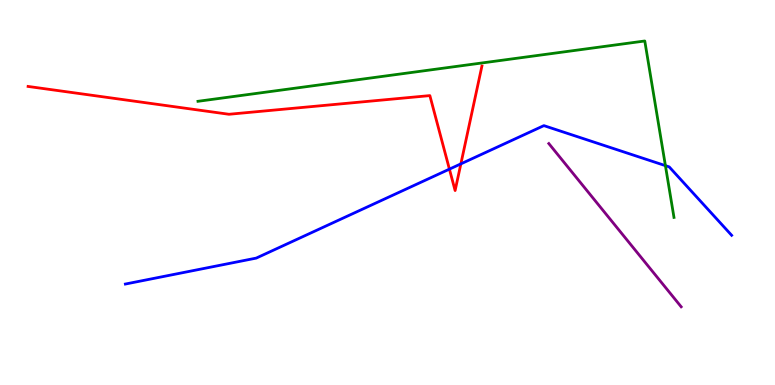[{'lines': ['blue', 'red'], 'intersections': [{'x': 5.8, 'y': 5.61}, {'x': 5.95, 'y': 5.74}]}, {'lines': ['green', 'red'], 'intersections': []}, {'lines': ['purple', 'red'], 'intersections': []}, {'lines': ['blue', 'green'], 'intersections': [{'x': 8.59, 'y': 5.7}]}, {'lines': ['blue', 'purple'], 'intersections': []}, {'lines': ['green', 'purple'], 'intersections': []}]